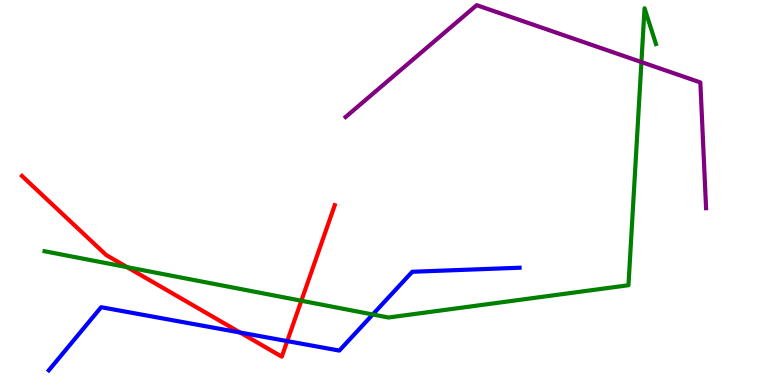[{'lines': ['blue', 'red'], 'intersections': [{'x': 3.1, 'y': 1.36}, {'x': 3.71, 'y': 1.14}]}, {'lines': ['green', 'red'], 'intersections': [{'x': 1.64, 'y': 3.06}, {'x': 3.89, 'y': 2.19}]}, {'lines': ['purple', 'red'], 'intersections': []}, {'lines': ['blue', 'green'], 'intersections': [{'x': 4.81, 'y': 1.83}]}, {'lines': ['blue', 'purple'], 'intersections': []}, {'lines': ['green', 'purple'], 'intersections': [{'x': 8.28, 'y': 8.39}]}]